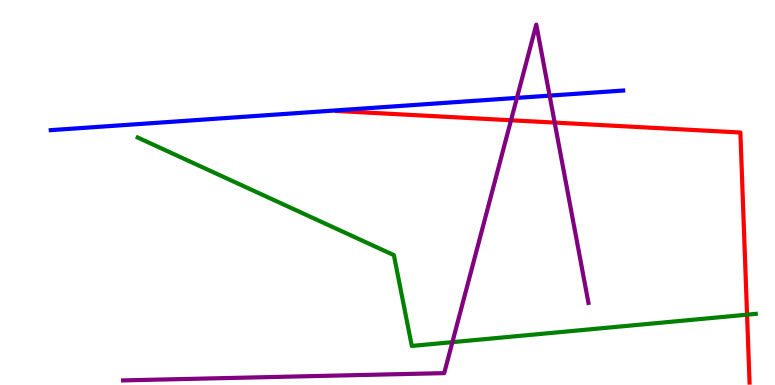[{'lines': ['blue', 'red'], 'intersections': []}, {'lines': ['green', 'red'], 'intersections': [{'x': 9.64, 'y': 1.83}]}, {'lines': ['purple', 'red'], 'intersections': [{'x': 6.59, 'y': 6.88}, {'x': 7.16, 'y': 6.82}]}, {'lines': ['blue', 'green'], 'intersections': []}, {'lines': ['blue', 'purple'], 'intersections': [{'x': 6.67, 'y': 7.46}, {'x': 7.09, 'y': 7.52}]}, {'lines': ['green', 'purple'], 'intersections': [{'x': 5.84, 'y': 1.11}]}]